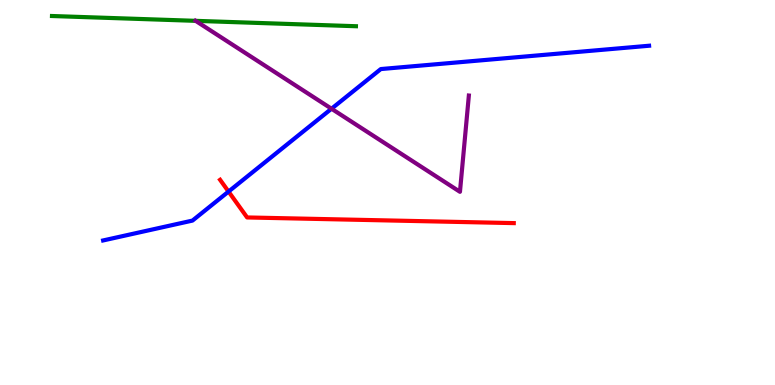[{'lines': ['blue', 'red'], 'intersections': [{'x': 2.95, 'y': 5.02}]}, {'lines': ['green', 'red'], 'intersections': []}, {'lines': ['purple', 'red'], 'intersections': []}, {'lines': ['blue', 'green'], 'intersections': []}, {'lines': ['blue', 'purple'], 'intersections': [{'x': 4.28, 'y': 7.18}]}, {'lines': ['green', 'purple'], 'intersections': [{'x': 2.52, 'y': 9.46}]}]